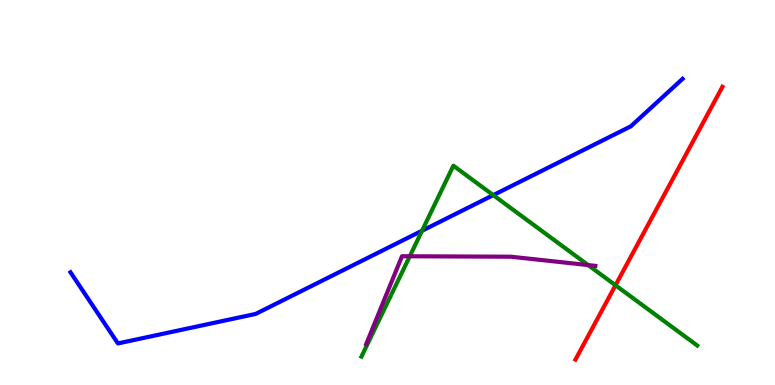[{'lines': ['blue', 'red'], 'intersections': []}, {'lines': ['green', 'red'], 'intersections': [{'x': 7.94, 'y': 2.59}]}, {'lines': ['purple', 'red'], 'intersections': []}, {'lines': ['blue', 'green'], 'intersections': [{'x': 5.45, 'y': 4.01}, {'x': 6.36, 'y': 4.93}]}, {'lines': ['blue', 'purple'], 'intersections': []}, {'lines': ['green', 'purple'], 'intersections': [{'x': 5.29, 'y': 3.34}, {'x': 7.59, 'y': 3.11}]}]